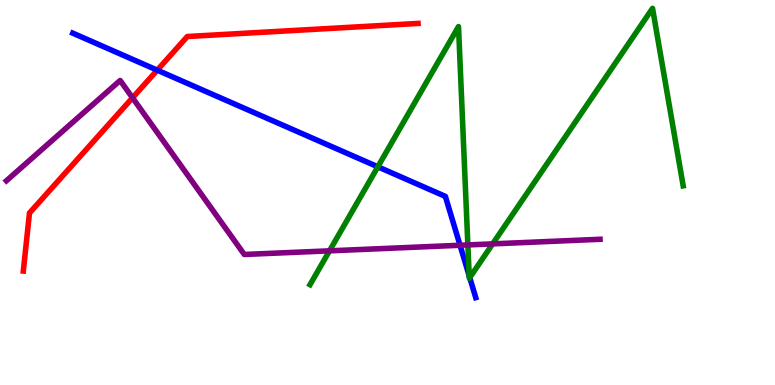[{'lines': ['blue', 'red'], 'intersections': [{'x': 2.03, 'y': 8.18}]}, {'lines': ['green', 'red'], 'intersections': []}, {'lines': ['purple', 'red'], 'intersections': [{'x': 1.71, 'y': 7.46}]}, {'lines': ['blue', 'green'], 'intersections': [{'x': 4.88, 'y': 5.67}, {'x': 6.05, 'y': 2.84}, {'x': 6.06, 'y': 2.79}]}, {'lines': ['blue', 'purple'], 'intersections': [{'x': 5.94, 'y': 3.63}]}, {'lines': ['green', 'purple'], 'intersections': [{'x': 4.25, 'y': 3.48}, {'x': 6.04, 'y': 3.64}, {'x': 6.36, 'y': 3.67}]}]